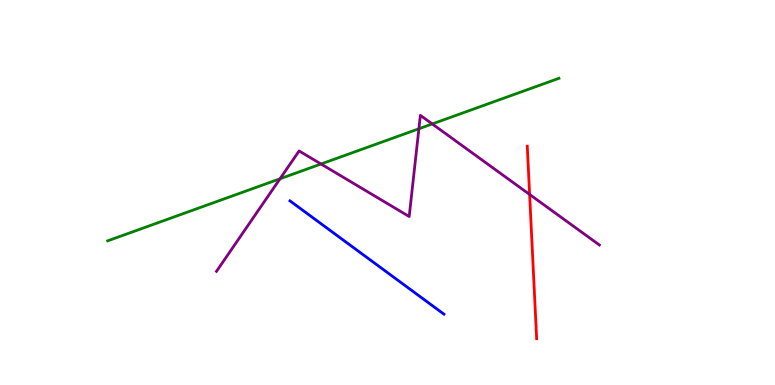[{'lines': ['blue', 'red'], 'intersections': []}, {'lines': ['green', 'red'], 'intersections': []}, {'lines': ['purple', 'red'], 'intersections': [{'x': 6.83, 'y': 4.95}]}, {'lines': ['blue', 'green'], 'intersections': []}, {'lines': ['blue', 'purple'], 'intersections': []}, {'lines': ['green', 'purple'], 'intersections': [{'x': 3.61, 'y': 5.36}, {'x': 4.14, 'y': 5.74}, {'x': 5.41, 'y': 6.66}, {'x': 5.58, 'y': 6.78}]}]